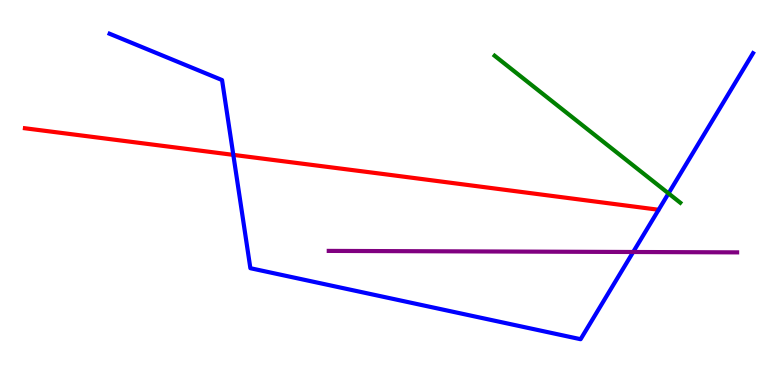[{'lines': ['blue', 'red'], 'intersections': [{'x': 3.01, 'y': 5.98}]}, {'lines': ['green', 'red'], 'intersections': []}, {'lines': ['purple', 'red'], 'intersections': []}, {'lines': ['blue', 'green'], 'intersections': [{'x': 8.63, 'y': 4.98}]}, {'lines': ['blue', 'purple'], 'intersections': [{'x': 8.17, 'y': 3.45}]}, {'lines': ['green', 'purple'], 'intersections': []}]